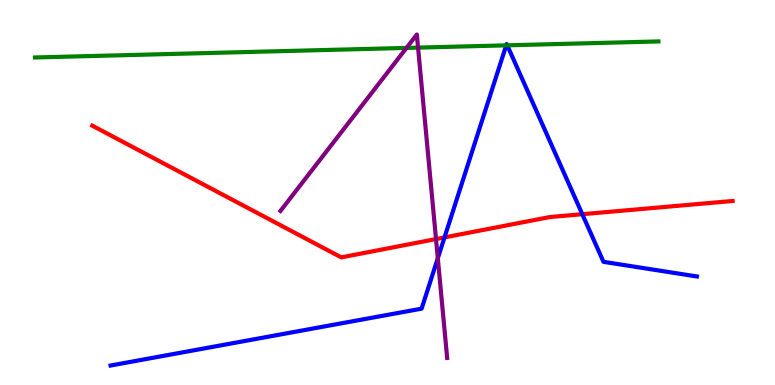[{'lines': ['blue', 'red'], 'intersections': [{'x': 5.74, 'y': 3.83}, {'x': 7.51, 'y': 4.44}]}, {'lines': ['green', 'red'], 'intersections': []}, {'lines': ['purple', 'red'], 'intersections': [{'x': 5.63, 'y': 3.79}]}, {'lines': ['blue', 'green'], 'intersections': [{'x': 6.53, 'y': 8.82}, {'x': 6.55, 'y': 8.82}]}, {'lines': ['blue', 'purple'], 'intersections': [{'x': 5.65, 'y': 3.29}]}, {'lines': ['green', 'purple'], 'intersections': [{'x': 5.24, 'y': 8.76}, {'x': 5.39, 'y': 8.76}]}]